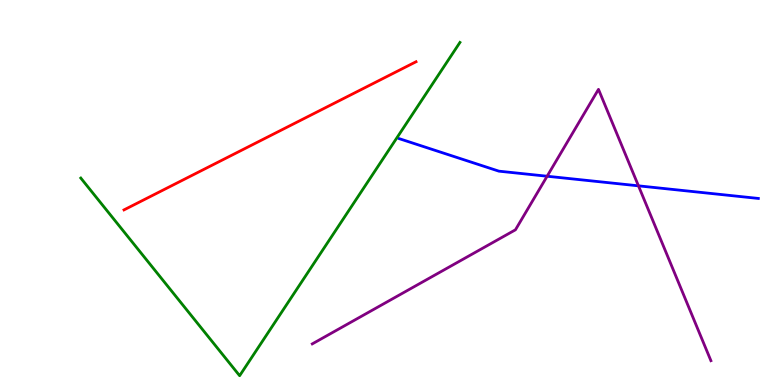[{'lines': ['blue', 'red'], 'intersections': []}, {'lines': ['green', 'red'], 'intersections': []}, {'lines': ['purple', 'red'], 'intersections': []}, {'lines': ['blue', 'green'], 'intersections': []}, {'lines': ['blue', 'purple'], 'intersections': [{'x': 7.06, 'y': 5.42}, {'x': 8.24, 'y': 5.17}]}, {'lines': ['green', 'purple'], 'intersections': []}]